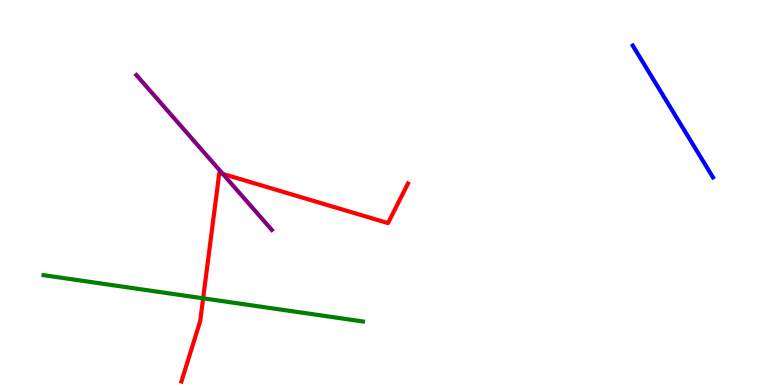[{'lines': ['blue', 'red'], 'intersections': []}, {'lines': ['green', 'red'], 'intersections': [{'x': 2.62, 'y': 2.25}]}, {'lines': ['purple', 'red'], 'intersections': [{'x': 2.87, 'y': 5.48}]}, {'lines': ['blue', 'green'], 'intersections': []}, {'lines': ['blue', 'purple'], 'intersections': []}, {'lines': ['green', 'purple'], 'intersections': []}]